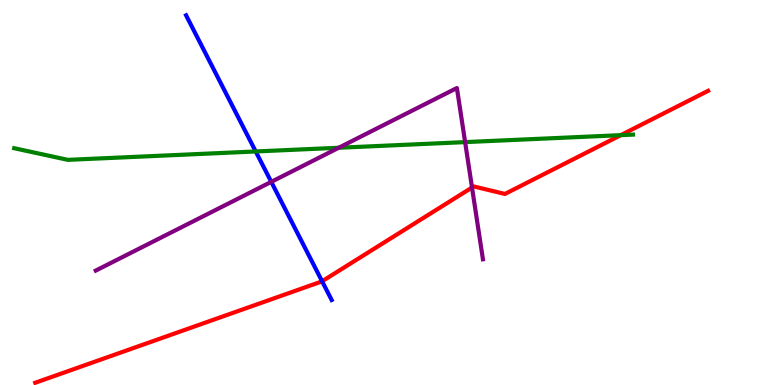[{'lines': ['blue', 'red'], 'intersections': [{'x': 4.16, 'y': 2.69}]}, {'lines': ['green', 'red'], 'intersections': [{'x': 8.01, 'y': 6.49}]}, {'lines': ['purple', 'red'], 'intersections': [{'x': 6.09, 'y': 5.13}]}, {'lines': ['blue', 'green'], 'intersections': [{'x': 3.3, 'y': 6.07}]}, {'lines': ['blue', 'purple'], 'intersections': [{'x': 3.5, 'y': 5.28}]}, {'lines': ['green', 'purple'], 'intersections': [{'x': 4.37, 'y': 6.16}, {'x': 6.0, 'y': 6.31}]}]